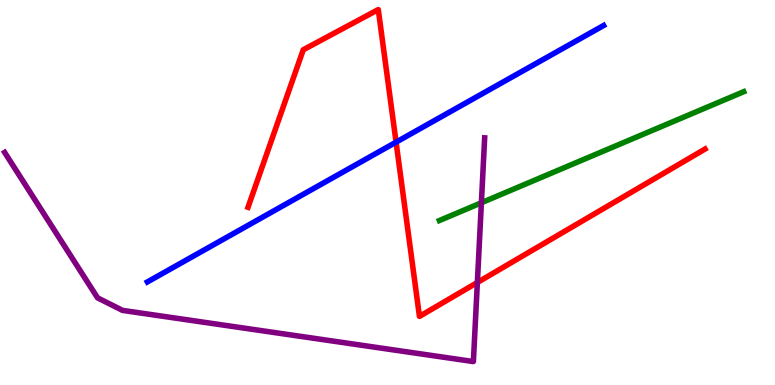[{'lines': ['blue', 'red'], 'intersections': [{'x': 5.11, 'y': 6.31}]}, {'lines': ['green', 'red'], 'intersections': []}, {'lines': ['purple', 'red'], 'intersections': [{'x': 6.16, 'y': 2.66}]}, {'lines': ['blue', 'green'], 'intersections': []}, {'lines': ['blue', 'purple'], 'intersections': []}, {'lines': ['green', 'purple'], 'intersections': [{'x': 6.21, 'y': 4.73}]}]